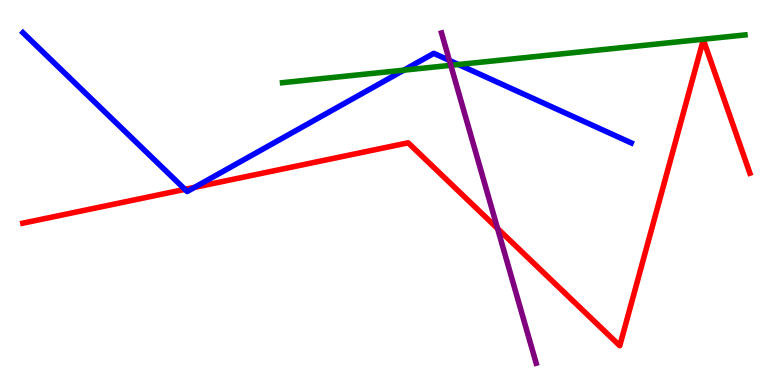[{'lines': ['blue', 'red'], 'intersections': [{'x': 2.39, 'y': 5.08}, {'x': 2.51, 'y': 5.13}]}, {'lines': ['green', 'red'], 'intersections': []}, {'lines': ['purple', 'red'], 'intersections': [{'x': 6.42, 'y': 4.06}]}, {'lines': ['blue', 'green'], 'intersections': [{'x': 5.21, 'y': 8.18}, {'x': 5.92, 'y': 8.32}]}, {'lines': ['blue', 'purple'], 'intersections': [{'x': 5.8, 'y': 8.43}]}, {'lines': ['green', 'purple'], 'intersections': [{'x': 5.82, 'y': 8.3}]}]